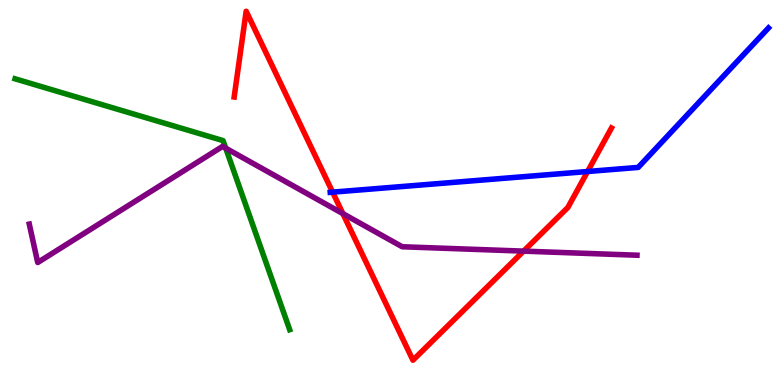[{'lines': ['blue', 'red'], 'intersections': [{'x': 4.29, 'y': 5.01}, {'x': 7.58, 'y': 5.55}]}, {'lines': ['green', 'red'], 'intersections': []}, {'lines': ['purple', 'red'], 'intersections': [{'x': 4.42, 'y': 4.45}, {'x': 6.76, 'y': 3.48}]}, {'lines': ['blue', 'green'], 'intersections': []}, {'lines': ['blue', 'purple'], 'intersections': []}, {'lines': ['green', 'purple'], 'intersections': [{'x': 2.91, 'y': 6.15}]}]